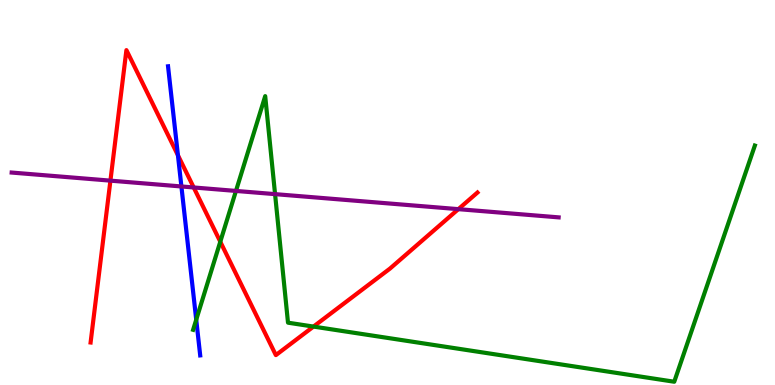[{'lines': ['blue', 'red'], 'intersections': [{'x': 2.3, 'y': 5.97}]}, {'lines': ['green', 'red'], 'intersections': [{'x': 2.84, 'y': 3.72}, {'x': 4.04, 'y': 1.52}]}, {'lines': ['purple', 'red'], 'intersections': [{'x': 1.42, 'y': 5.31}, {'x': 2.5, 'y': 5.13}, {'x': 5.91, 'y': 4.57}]}, {'lines': ['blue', 'green'], 'intersections': [{'x': 2.53, 'y': 1.7}]}, {'lines': ['blue', 'purple'], 'intersections': [{'x': 2.34, 'y': 5.16}]}, {'lines': ['green', 'purple'], 'intersections': [{'x': 3.04, 'y': 5.04}, {'x': 3.55, 'y': 4.96}]}]